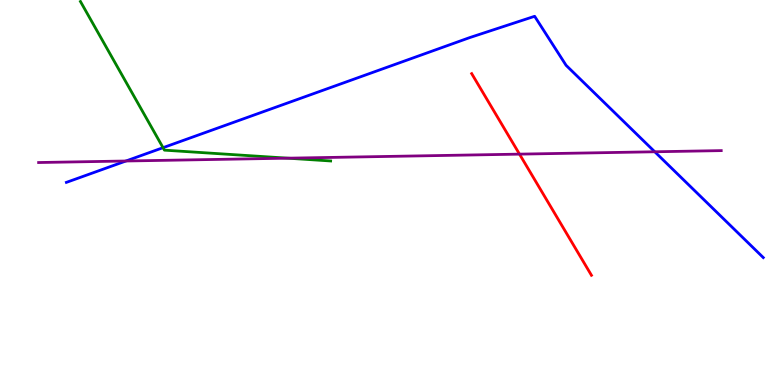[{'lines': ['blue', 'red'], 'intersections': []}, {'lines': ['green', 'red'], 'intersections': []}, {'lines': ['purple', 'red'], 'intersections': [{'x': 6.7, 'y': 6.0}]}, {'lines': ['blue', 'green'], 'intersections': [{'x': 2.1, 'y': 6.16}]}, {'lines': ['blue', 'purple'], 'intersections': [{'x': 1.62, 'y': 5.82}, {'x': 8.45, 'y': 6.06}]}, {'lines': ['green', 'purple'], 'intersections': [{'x': 3.71, 'y': 5.89}]}]